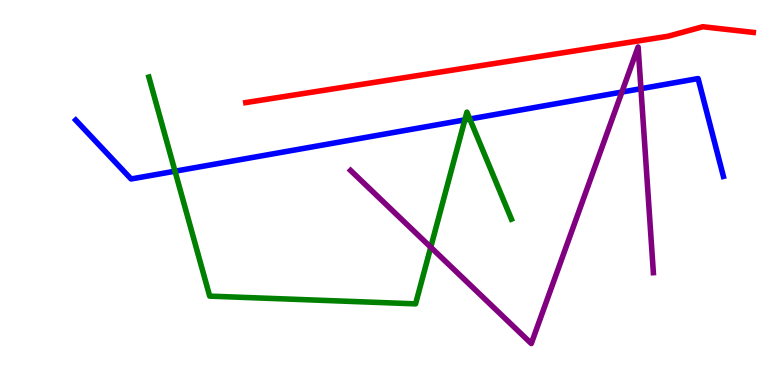[{'lines': ['blue', 'red'], 'intersections': []}, {'lines': ['green', 'red'], 'intersections': []}, {'lines': ['purple', 'red'], 'intersections': []}, {'lines': ['blue', 'green'], 'intersections': [{'x': 2.26, 'y': 5.55}, {'x': 6.0, 'y': 6.89}, {'x': 6.06, 'y': 6.91}]}, {'lines': ['blue', 'purple'], 'intersections': [{'x': 8.02, 'y': 7.61}, {'x': 8.27, 'y': 7.7}]}, {'lines': ['green', 'purple'], 'intersections': [{'x': 5.56, 'y': 3.58}]}]